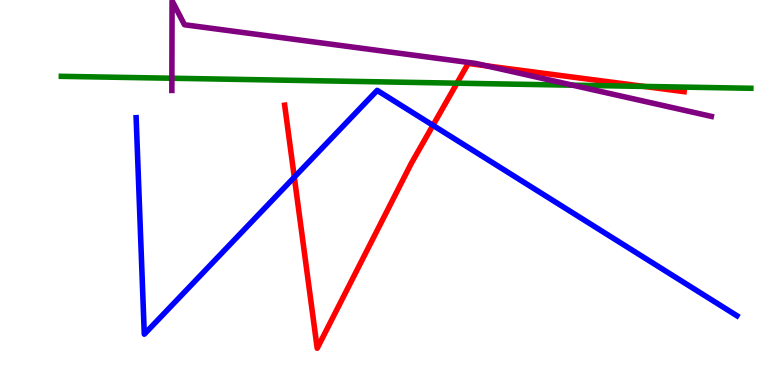[{'lines': ['blue', 'red'], 'intersections': [{'x': 3.8, 'y': 5.4}, {'x': 5.59, 'y': 6.74}]}, {'lines': ['green', 'red'], 'intersections': [{'x': 5.9, 'y': 7.84}, {'x': 8.31, 'y': 7.76}]}, {'lines': ['purple', 'red'], 'intersections': [{'x': 6.28, 'y': 8.29}]}, {'lines': ['blue', 'green'], 'intersections': []}, {'lines': ['blue', 'purple'], 'intersections': []}, {'lines': ['green', 'purple'], 'intersections': [{'x': 2.22, 'y': 7.97}, {'x': 7.39, 'y': 7.79}]}]